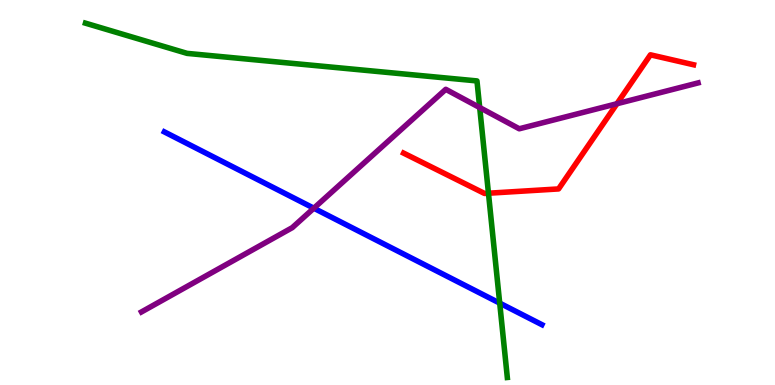[{'lines': ['blue', 'red'], 'intersections': []}, {'lines': ['green', 'red'], 'intersections': [{'x': 6.3, 'y': 4.98}]}, {'lines': ['purple', 'red'], 'intersections': [{'x': 7.96, 'y': 7.31}]}, {'lines': ['blue', 'green'], 'intersections': [{'x': 6.45, 'y': 2.13}]}, {'lines': ['blue', 'purple'], 'intersections': [{'x': 4.05, 'y': 4.59}]}, {'lines': ['green', 'purple'], 'intersections': [{'x': 6.19, 'y': 7.21}]}]